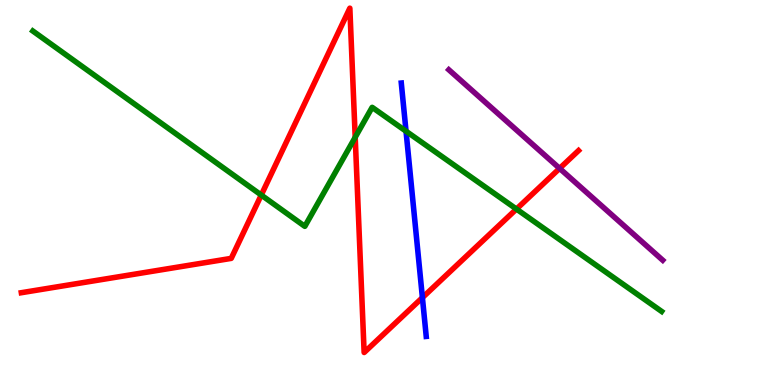[{'lines': ['blue', 'red'], 'intersections': [{'x': 5.45, 'y': 2.27}]}, {'lines': ['green', 'red'], 'intersections': [{'x': 3.37, 'y': 4.93}, {'x': 4.58, 'y': 6.43}, {'x': 6.66, 'y': 4.57}]}, {'lines': ['purple', 'red'], 'intersections': [{'x': 7.22, 'y': 5.63}]}, {'lines': ['blue', 'green'], 'intersections': [{'x': 5.24, 'y': 6.59}]}, {'lines': ['blue', 'purple'], 'intersections': []}, {'lines': ['green', 'purple'], 'intersections': []}]